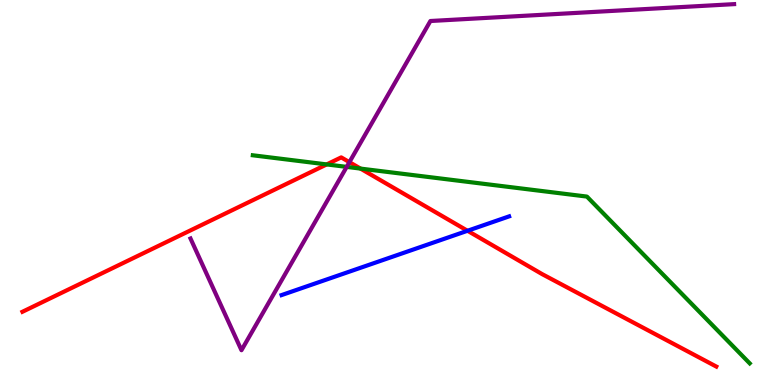[{'lines': ['blue', 'red'], 'intersections': [{'x': 6.03, 'y': 4.01}]}, {'lines': ['green', 'red'], 'intersections': [{'x': 4.22, 'y': 5.73}, {'x': 4.65, 'y': 5.62}]}, {'lines': ['purple', 'red'], 'intersections': [{'x': 4.51, 'y': 5.79}]}, {'lines': ['blue', 'green'], 'intersections': []}, {'lines': ['blue', 'purple'], 'intersections': []}, {'lines': ['green', 'purple'], 'intersections': [{'x': 4.47, 'y': 5.67}]}]